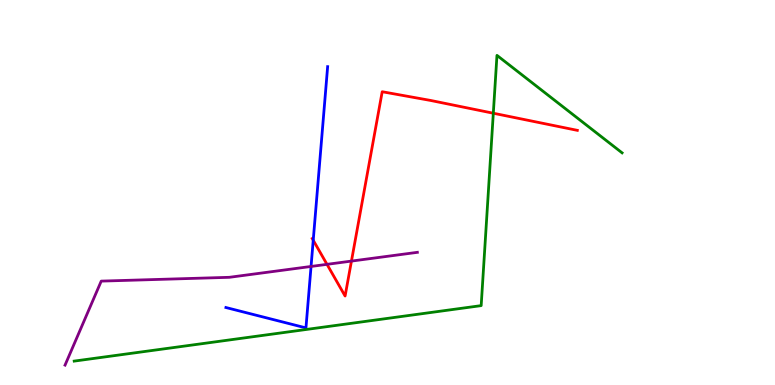[{'lines': ['blue', 'red'], 'intersections': [{'x': 4.04, 'y': 3.76}]}, {'lines': ['green', 'red'], 'intersections': [{'x': 6.37, 'y': 7.06}]}, {'lines': ['purple', 'red'], 'intersections': [{'x': 4.22, 'y': 3.13}, {'x': 4.53, 'y': 3.22}]}, {'lines': ['blue', 'green'], 'intersections': []}, {'lines': ['blue', 'purple'], 'intersections': [{'x': 4.01, 'y': 3.08}]}, {'lines': ['green', 'purple'], 'intersections': []}]